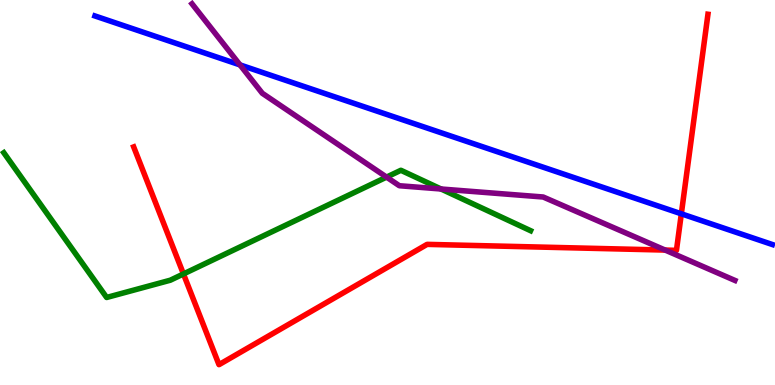[{'lines': ['blue', 'red'], 'intersections': [{'x': 8.79, 'y': 4.45}]}, {'lines': ['green', 'red'], 'intersections': [{'x': 2.37, 'y': 2.88}]}, {'lines': ['purple', 'red'], 'intersections': [{'x': 8.58, 'y': 3.5}]}, {'lines': ['blue', 'green'], 'intersections': []}, {'lines': ['blue', 'purple'], 'intersections': [{'x': 3.1, 'y': 8.31}]}, {'lines': ['green', 'purple'], 'intersections': [{'x': 4.99, 'y': 5.4}, {'x': 5.69, 'y': 5.09}]}]